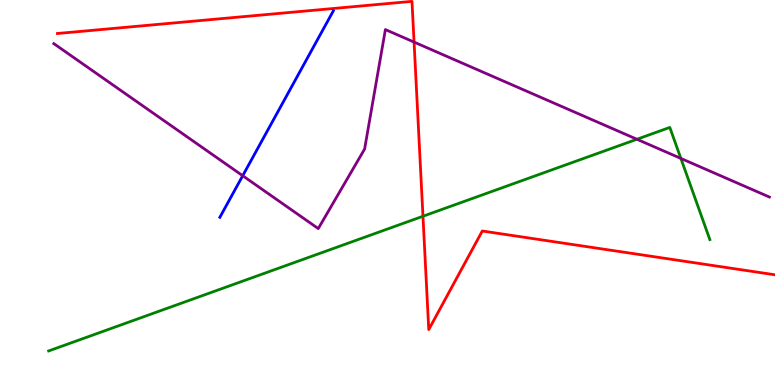[{'lines': ['blue', 'red'], 'intersections': []}, {'lines': ['green', 'red'], 'intersections': [{'x': 5.46, 'y': 4.38}]}, {'lines': ['purple', 'red'], 'intersections': [{'x': 5.34, 'y': 8.91}]}, {'lines': ['blue', 'green'], 'intersections': []}, {'lines': ['blue', 'purple'], 'intersections': [{'x': 3.13, 'y': 5.44}]}, {'lines': ['green', 'purple'], 'intersections': [{'x': 8.22, 'y': 6.38}, {'x': 8.79, 'y': 5.88}]}]